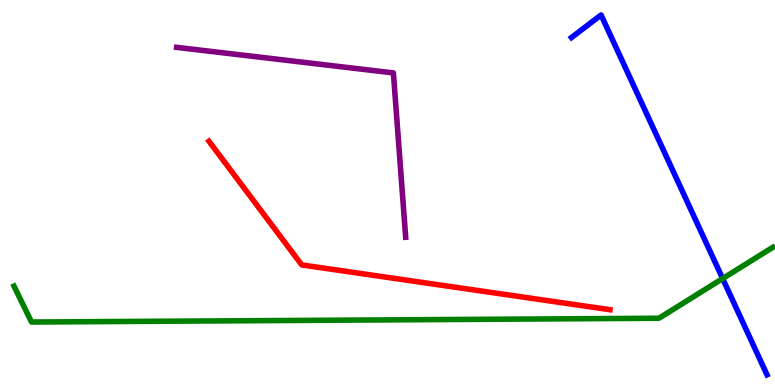[{'lines': ['blue', 'red'], 'intersections': []}, {'lines': ['green', 'red'], 'intersections': []}, {'lines': ['purple', 'red'], 'intersections': []}, {'lines': ['blue', 'green'], 'intersections': [{'x': 9.32, 'y': 2.76}]}, {'lines': ['blue', 'purple'], 'intersections': []}, {'lines': ['green', 'purple'], 'intersections': []}]